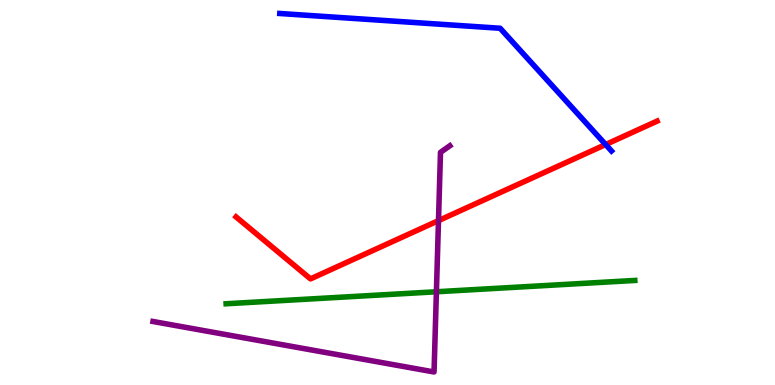[{'lines': ['blue', 'red'], 'intersections': [{'x': 7.81, 'y': 6.25}]}, {'lines': ['green', 'red'], 'intersections': []}, {'lines': ['purple', 'red'], 'intersections': [{'x': 5.66, 'y': 4.27}]}, {'lines': ['blue', 'green'], 'intersections': []}, {'lines': ['blue', 'purple'], 'intersections': []}, {'lines': ['green', 'purple'], 'intersections': [{'x': 5.63, 'y': 2.42}]}]